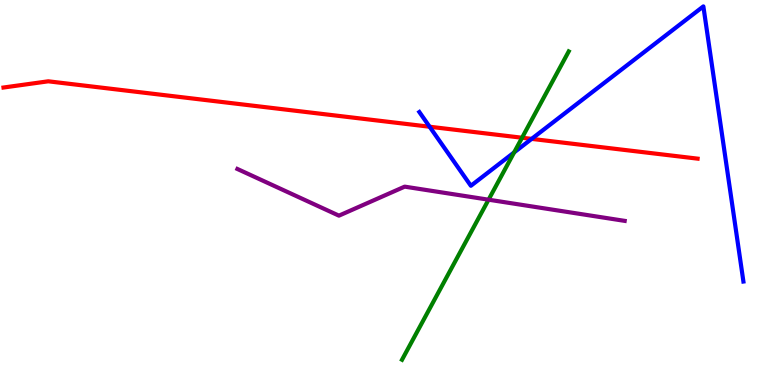[{'lines': ['blue', 'red'], 'intersections': [{'x': 5.54, 'y': 6.71}, {'x': 6.86, 'y': 6.39}]}, {'lines': ['green', 'red'], 'intersections': [{'x': 6.74, 'y': 6.42}]}, {'lines': ['purple', 'red'], 'intersections': []}, {'lines': ['blue', 'green'], 'intersections': [{'x': 6.63, 'y': 6.04}]}, {'lines': ['blue', 'purple'], 'intersections': []}, {'lines': ['green', 'purple'], 'intersections': [{'x': 6.3, 'y': 4.81}]}]